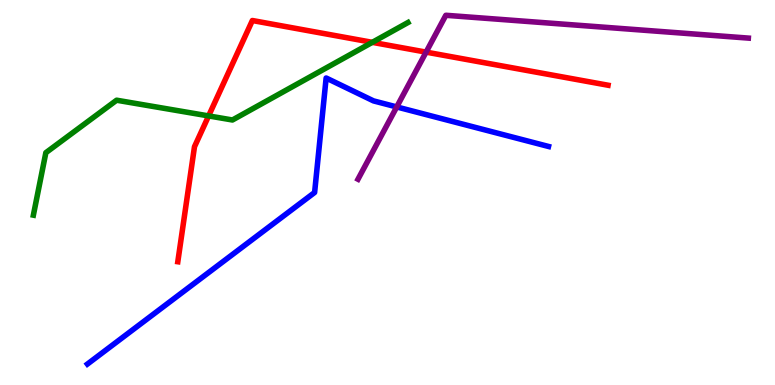[{'lines': ['blue', 'red'], 'intersections': []}, {'lines': ['green', 'red'], 'intersections': [{'x': 2.69, 'y': 6.99}, {'x': 4.8, 'y': 8.9}]}, {'lines': ['purple', 'red'], 'intersections': [{'x': 5.5, 'y': 8.65}]}, {'lines': ['blue', 'green'], 'intersections': []}, {'lines': ['blue', 'purple'], 'intersections': [{'x': 5.12, 'y': 7.22}]}, {'lines': ['green', 'purple'], 'intersections': []}]